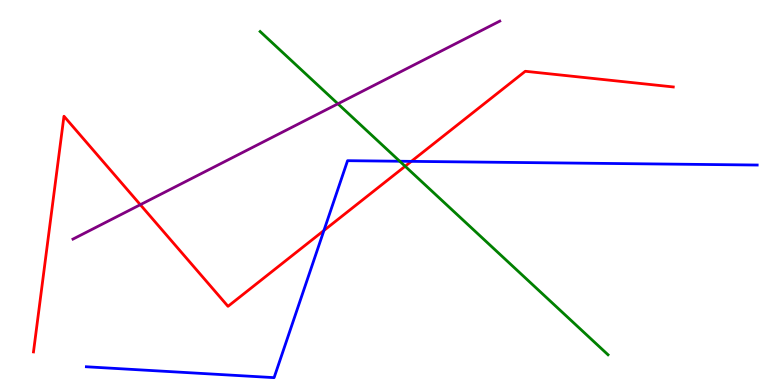[{'lines': ['blue', 'red'], 'intersections': [{'x': 4.18, 'y': 4.01}, {'x': 5.31, 'y': 5.81}]}, {'lines': ['green', 'red'], 'intersections': [{'x': 5.23, 'y': 5.68}]}, {'lines': ['purple', 'red'], 'intersections': [{'x': 1.81, 'y': 4.68}]}, {'lines': ['blue', 'green'], 'intersections': [{'x': 5.16, 'y': 5.81}]}, {'lines': ['blue', 'purple'], 'intersections': []}, {'lines': ['green', 'purple'], 'intersections': [{'x': 4.36, 'y': 7.3}]}]